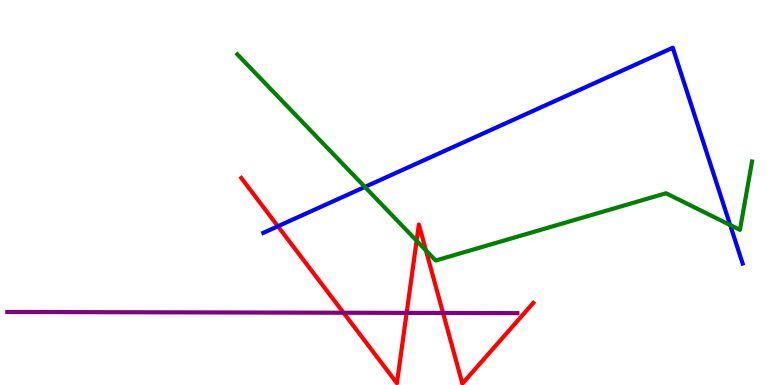[{'lines': ['blue', 'red'], 'intersections': [{'x': 3.59, 'y': 4.12}]}, {'lines': ['green', 'red'], 'intersections': [{'x': 5.38, 'y': 3.75}, {'x': 5.5, 'y': 3.49}]}, {'lines': ['purple', 'red'], 'intersections': [{'x': 4.43, 'y': 1.88}, {'x': 5.25, 'y': 1.87}, {'x': 5.72, 'y': 1.87}]}, {'lines': ['blue', 'green'], 'intersections': [{'x': 4.71, 'y': 5.14}, {'x': 9.42, 'y': 4.15}]}, {'lines': ['blue', 'purple'], 'intersections': []}, {'lines': ['green', 'purple'], 'intersections': []}]